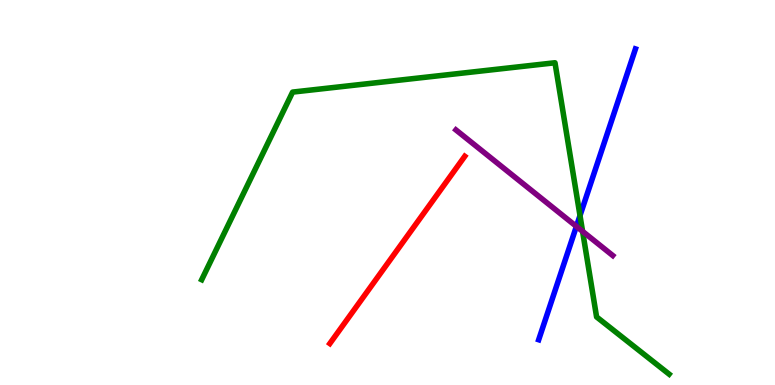[{'lines': ['blue', 'red'], 'intersections': []}, {'lines': ['green', 'red'], 'intersections': []}, {'lines': ['purple', 'red'], 'intersections': []}, {'lines': ['blue', 'green'], 'intersections': [{'x': 7.48, 'y': 4.4}]}, {'lines': ['blue', 'purple'], 'intersections': [{'x': 7.44, 'y': 4.12}]}, {'lines': ['green', 'purple'], 'intersections': [{'x': 7.52, 'y': 3.99}]}]